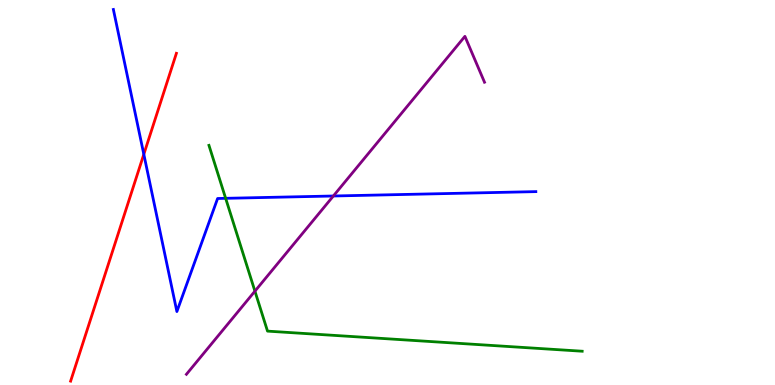[{'lines': ['blue', 'red'], 'intersections': [{'x': 1.86, 'y': 5.99}]}, {'lines': ['green', 'red'], 'intersections': []}, {'lines': ['purple', 'red'], 'intersections': []}, {'lines': ['blue', 'green'], 'intersections': [{'x': 2.91, 'y': 4.85}]}, {'lines': ['blue', 'purple'], 'intersections': [{'x': 4.3, 'y': 4.91}]}, {'lines': ['green', 'purple'], 'intersections': [{'x': 3.29, 'y': 2.44}]}]